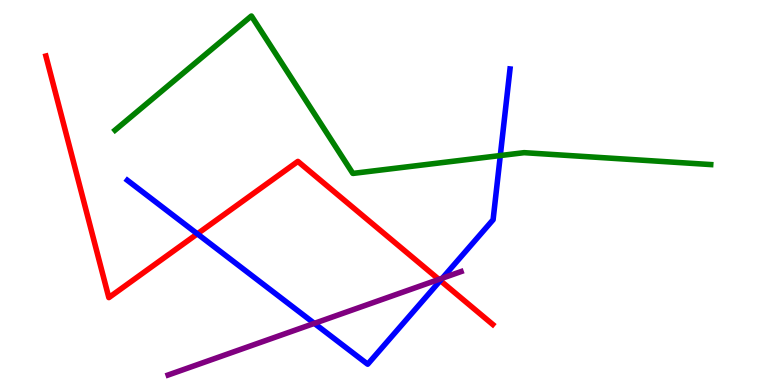[{'lines': ['blue', 'red'], 'intersections': [{'x': 2.55, 'y': 3.93}, {'x': 5.68, 'y': 2.71}]}, {'lines': ['green', 'red'], 'intersections': []}, {'lines': ['purple', 'red'], 'intersections': [{'x': 5.66, 'y': 2.74}]}, {'lines': ['blue', 'green'], 'intersections': [{'x': 6.46, 'y': 5.96}]}, {'lines': ['blue', 'purple'], 'intersections': [{'x': 4.06, 'y': 1.6}, {'x': 5.71, 'y': 2.77}]}, {'lines': ['green', 'purple'], 'intersections': []}]